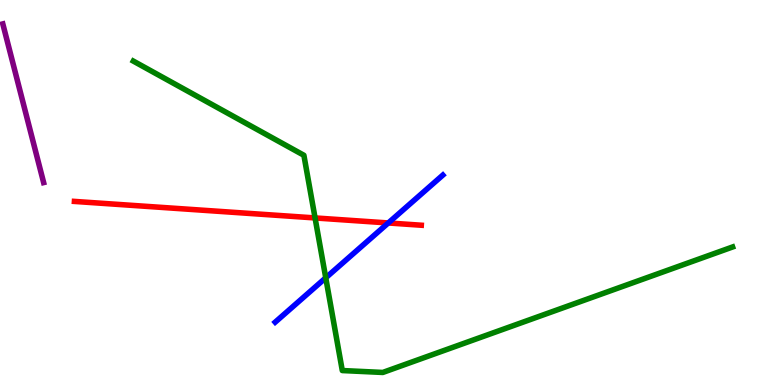[{'lines': ['blue', 'red'], 'intersections': [{'x': 5.01, 'y': 4.21}]}, {'lines': ['green', 'red'], 'intersections': [{'x': 4.07, 'y': 4.34}]}, {'lines': ['purple', 'red'], 'intersections': []}, {'lines': ['blue', 'green'], 'intersections': [{'x': 4.2, 'y': 2.78}]}, {'lines': ['blue', 'purple'], 'intersections': []}, {'lines': ['green', 'purple'], 'intersections': []}]